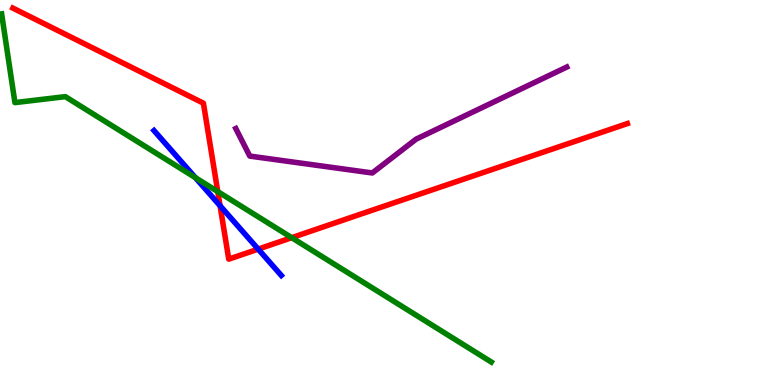[{'lines': ['blue', 'red'], 'intersections': [{'x': 2.84, 'y': 4.66}, {'x': 3.33, 'y': 3.53}]}, {'lines': ['green', 'red'], 'intersections': [{'x': 2.81, 'y': 5.02}, {'x': 3.76, 'y': 3.83}]}, {'lines': ['purple', 'red'], 'intersections': []}, {'lines': ['blue', 'green'], 'intersections': [{'x': 2.52, 'y': 5.39}]}, {'lines': ['blue', 'purple'], 'intersections': []}, {'lines': ['green', 'purple'], 'intersections': []}]